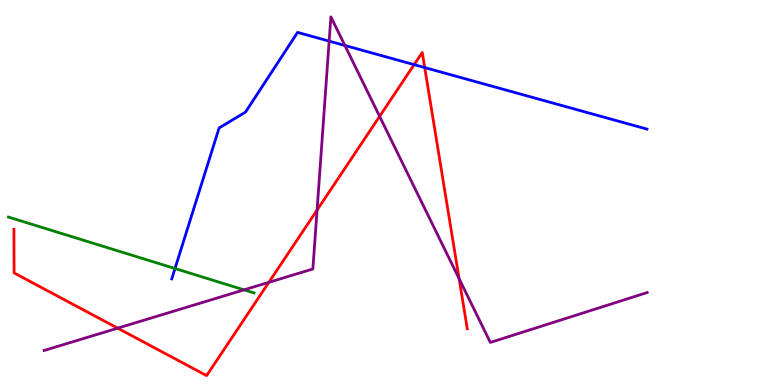[{'lines': ['blue', 'red'], 'intersections': [{'x': 5.34, 'y': 8.32}, {'x': 5.48, 'y': 8.25}]}, {'lines': ['green', 'red'], 'intersections': []}, {'lines': ['purple', 'red'], 'intersections': [{'x': 1.52, 'y': 1.48}, {'x': 3.47, 'y': 2.67}, {'x': 4.09, 'y': 4.54}, {'x': 4.9, 'y': 6.98}, {'x': 5.92, 'y': 2.76}]}, {'lines': ['blue', 'green'], 'intersections': [{'x': 2.26, 'y': 3.03}]}, {'lines': ['blue', 'purple'], 'intersections': [{'x': 4.25, 'y': 8.93}, {'x': 4.45, 'y': 8.82}]}, {'lines': ['green', 'purple'], 'intersections': [{'x': 3.15, 'y': 2.47}]}]